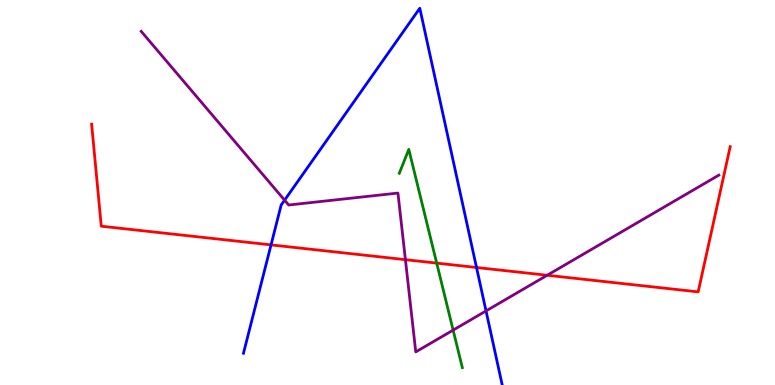[{'lines': ['blue', 'red'], 'intersections': [{'x': 3.5, 'y': 3.64}, {'x': 6.15, 'y': 3.05}]}, {'lines': ['green', 'red'], 'intersections': [{'x': 5.63, 'y': 3.17}]}, {'lines': ['purple', 'red'], 'intersections': [{'x': 5.23, 'y': 3.26}, {'x': 7.06, 'y': 2.85}]}, {'lines': ['blue', 'green'], 'intersections': []}, {'lines': ['blue', 'purple'], 'intersections': [{'x': 3.67, 'y': 4.8}, {'x': 6.27, 'y': 1.92}]}, {'lines': ['green', 'purple'], 'intersections': [{'x': 5.85, 'y': 1.43}]}]